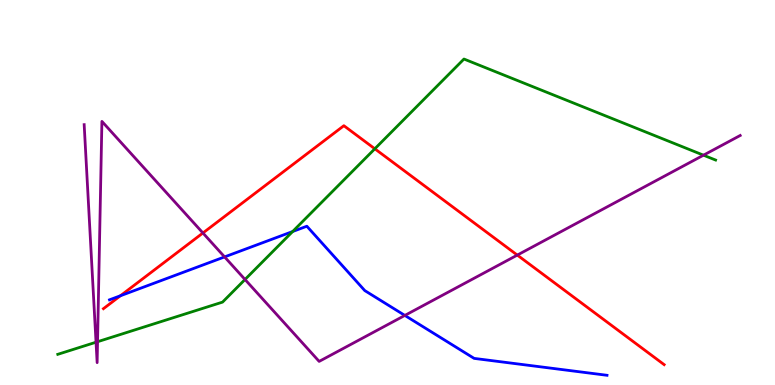[{'lines': ['blue', 'red'], 'intersections': [{'x': 1.55, 'y': 2.32}]}, {'lines': ['green', 'red'], 'intersections': [{'x': 4.84, 'y': 6.14}]}, {'lines': ['purple', 'red'], 'intersections': [{'x': 2.62, 'y': 3.95}, {'x': 6.67, 'y': 3.37}]}, {'lines': ['blue', 'green'], 'intersections': [{'x': 3.78, 'y': 3.99}]}, {'lines': ['blue', 'purple'], 'intersections': [{'x': 2.9, 'y': 3.33}, {'x': 5.22, 'y': 1.81}]}, {'lines': ['green', 'purple'], 'intersections': [{'x': 1.24, 'y': 1.11}, {'x': 1.26, 'y': 1.12}, {'x': 3.16, 'y': 2.74}, {'x': 9.08, 'y': 5.97}]}]